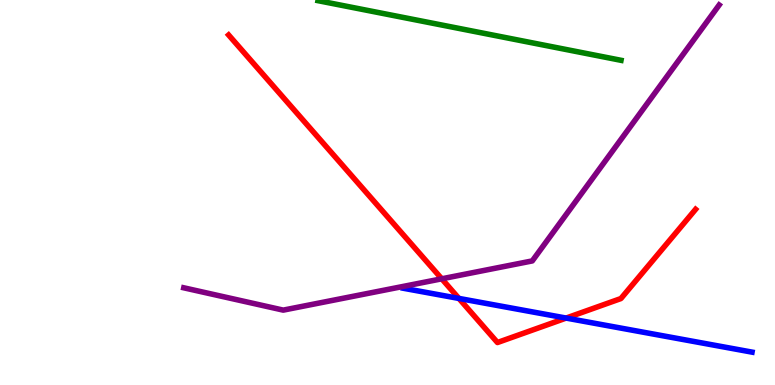[{'lines': ['blue', 'red'], 'intersections': [{'x': 5.92, 'y': 2.25}, {'x': 7.3, 'y': 1.74}]}, {'lines': ['green', 'red'], 'intersections': []}, {'lines': ['purple', 'red'], 'intersections': [{'x': 5.7, 'y': 2.76}]}, {'lines': ['blue', 'green'], 'intersections': []}, {'lines': ['blue', 'purple'], 'intersections': []}, {'lines': ['green', 'purple'], 'intersections': []}]